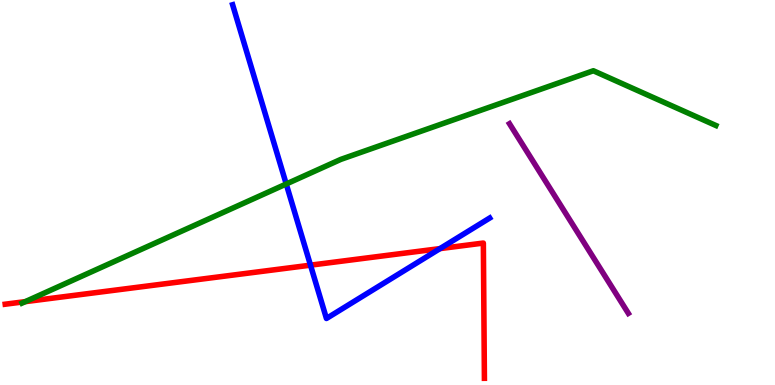[{'lines': ['blue', 'red'], 'intersections': [{'x': 4.01, 'y': 3.11}, {'x': 5.68, 'y': 3.54}]}, {'lines': ['green', 'red'], 'intersections': [{'x': 0.326, 'y': 2.17}]}, {'lines': ['purple', 'red'], 'intersections': []}, {'lines': ['blue', 'green'], 'intersections': [{'x': 3.69, 'y': 5.22}]}, {'lines': ['blue', 'purple'], 'intersections': []}, {'lines': ['green', 'purple'], 'intersections': []}]